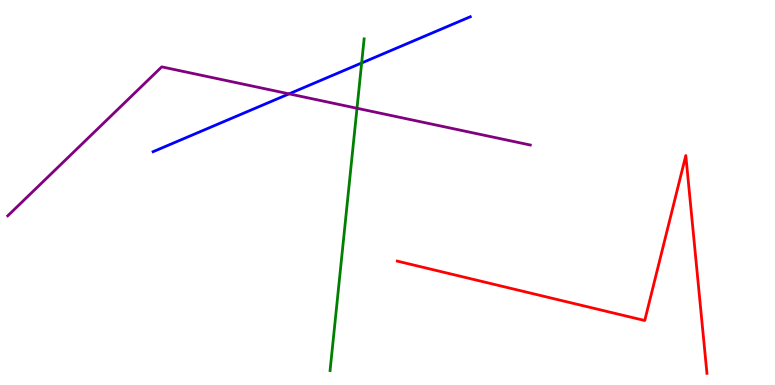[{'lines': ['blue', 'red'], 'intersections': []}, {'lines': ['green', 'red'], 'intersections': []}, {'lines': ['purple', 'red'], 'intersections': []}, {'lines': ['blue', 'green'], 'intersections': [{'x': 4.67, 'y': 8.36}]}, {'lines': ['blue', 'purple'], 'intersections': [{'x': 3.73, 'y': 7.56}]}, {'lines': ['green', 'purple'], 'intersections': [{'x': 4.61, 'y': 7.19}]}]